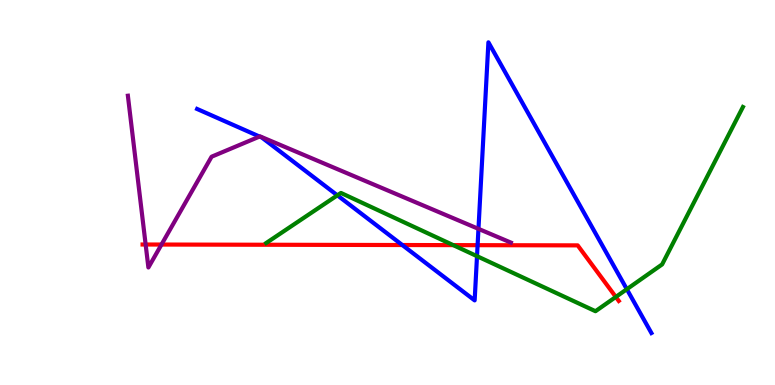[{'lines': ['blue', 'red'], 'intersections': [{'x': 5.19, 'y': 3.64}, {'x': 6.16, 'y': 3.63}]}, {'lines': ['green', 'red'], 'intersections': [{'x': 5.85, 'y': 3.63}, {'x': 7.95, 'y': 2.29}]}, {'lines': ['purple', 'red'], 'intersections': [{'x': 1.88, 'y': 3.65}, {'x': 2.08, 'y': 3.65}]}, {'lines': ['blue', 'green'], 'intersections': [{'x': 4.35, 'y': 4.93}, {'x': 6.15, 'y': 3.35}, {'x': 8.09, 'y': 2.49}]}, {'lines': ['blue', 'purple'], 'intersections': [{'x': 3.35, 'y': 6.45}, {'x': 6.17, 'y': 4.06}]}, {'lines': ['green', 'purple'], 'intersections': []}]